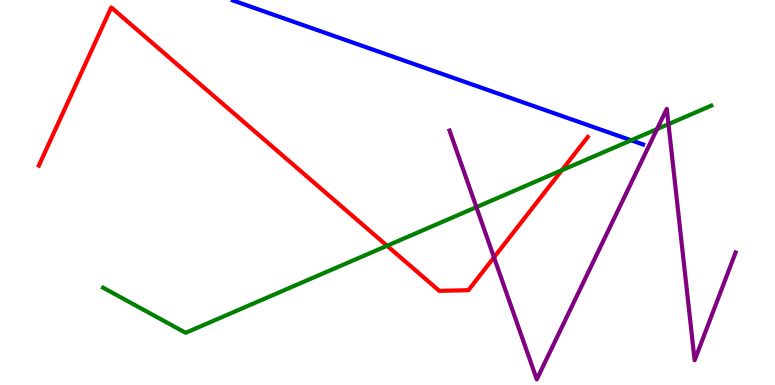[{'lines': ['blue', 'red'], 'intersections': []}, {'lines': ['green', 'red'], 'intersections': [{'x': 4.99, 'y': 3.62}, {'x': 7.25, 'y': 5.58}]}, {'lines': ['purple', 'red'], 'intersections': [{'x': 6.37, 'y': 3.32}]}, {'lines': ['blue', 'green'], 'intersections': [{'x': 8.14, 'y': 6.36}]}, {'lines': ['blue', 'purple'], 'intersections': []}, {'lines': ['green', 'purple'], 'intersections': [{'x': 6.15, 'y': 4.62}, {'x': 8.48, 'y': 6.65}, {'x': 8.63, 'y': 6.78}]}]